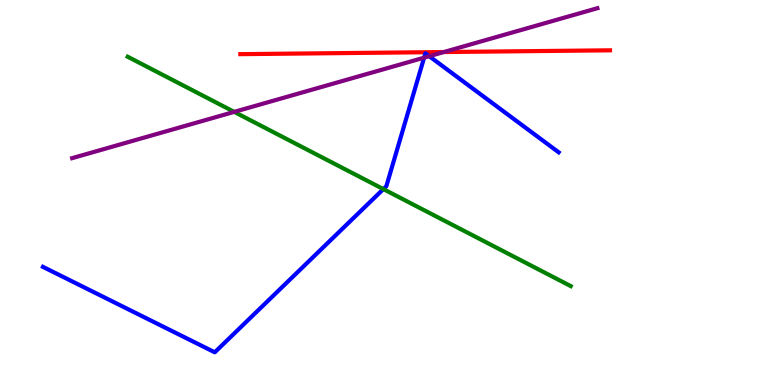[{'lines': ['blue', 'red'], 'intersections': []}, {'lines': ['green', 'red'], 'intersections': []}, {'lines': ['purple', 'red'], 'intersections': [{'x': 5.73, 'y': 8.65}]}, {'lines': ['blue', 'green'], 'intersections': [{'x': 4.95, 'y': 5.09}]}, {'lines': ['blue', 'purple'], 'intersections': [{'x': 5.47, 'y': 8.5}, {'x': 5.54, 'y': 8.54}]}, {'lines': ['green', 'purple'], 'intersections': [{'x': 3.02, 'y': 7.09}]}]